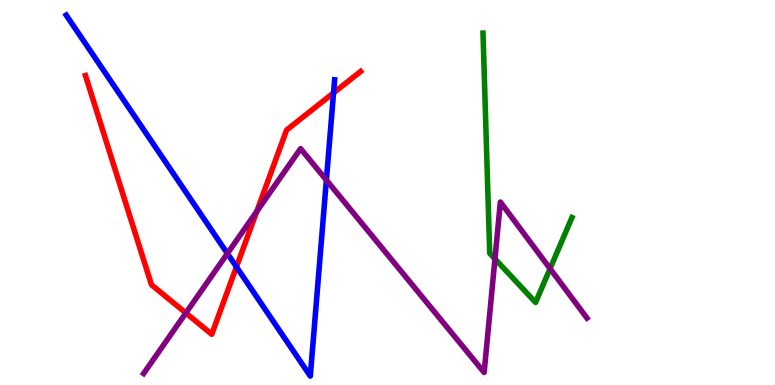[{'lines': ['blue', 'red'], 'intersections': [{'x': 3.05, 'y': 3.07}, {'x': 4.3, 'y': 7.59}]}, {'lines': ['green', 'red'], 'intersections': []}, {'lines': ['purple', 'red'], 'intersections': [{'x': 2.4, 'y': 1.87}, {'x': 3.31, 'y': 4.51}]}, {'lines': ['blue', 'green'], 'intersections': []}, {'lines': ['blue', 'purple'], 'intersections': [{'x': 2.93, 'y': 3.42}, {'x': 4.21, 'y': 5.32}]}, {'lines': ['green', 'purple'], 'intersections': [{'x': 6.39, 'y': 3.28}, {'x': 7.1, 'y': 3.02}]}]